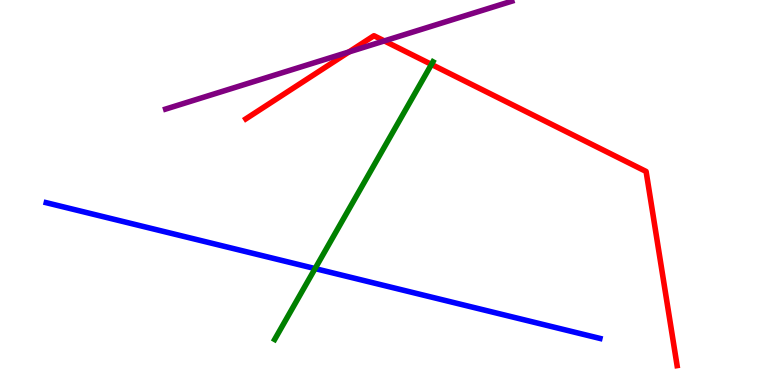[{'lines': ['blue', 'red'], 'intersections': []}, {'lines': ['green', 'red'], 'intersections': [{'x': 5.57, 'y': 8.33}]}, {'lines': ['purple', 'red'], 'intersections': [{'x': 4.5, 'y': 8.65}, {'x': 4.96, 'y': 8.94}]}, {'lines': ['blue', 'green'], 'intersections': [{'x': 4.07, 'y': 3.02}]}, {'lines': ['blue', 'purple'], 'intersections': []}, {'lines': ['green', 'purple'], 'intersections': []}]